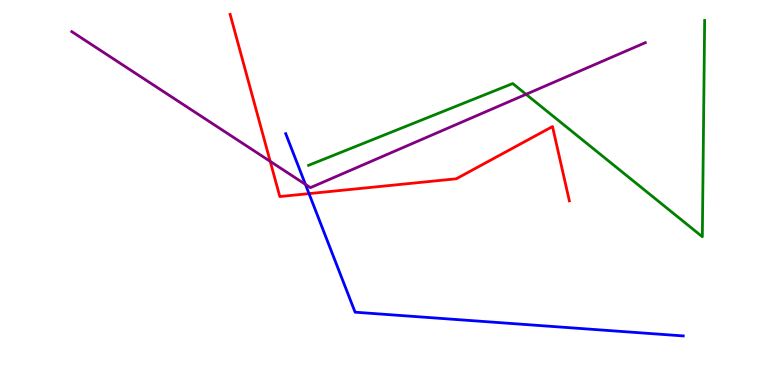[{'lines': ['blue', 'red'], 'intersections': [{'x': 3.99, 'y': 4.97}]}, {'lines': ['green', 'red'], 'intersections': []}, {'lines': ['purple', 'red'], 'intersections': [{'x': 3.49, 'y': 5.81}]}, {'lines': ['blue', 'green'], 'intersections': []}, {'lines': ['blue', 'purple'], 'intersections': [{'x': 3.94, 'y': 5.21}]}, {'lines': ['green', 'purple'], 'intersections': [{'x': 6.79, 'y': 7.55}]}]